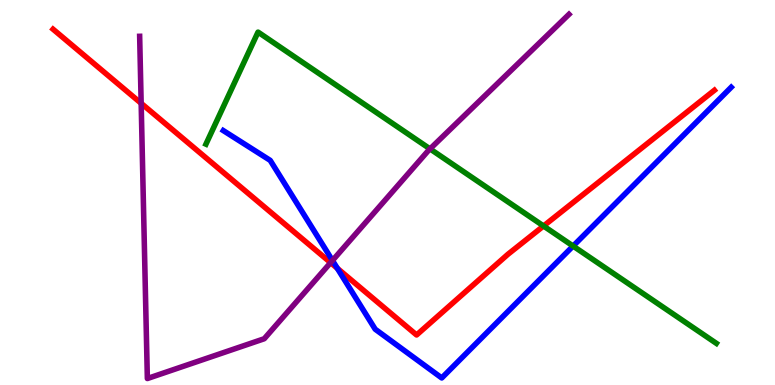[{'lines': ['blue', 'red'], 'intersections': [{'x': 4.35, 'y': 3.03}]}, {'lines': ['green', 'red'], 'intersections': [{'x': 7.01, 'y': 4.13}]}, {'lines': ['purple', 'red'], 'intersections': [{'x': 1.82, 'y': 7.32}, {'x': 4.27, 'y': 3.18}]}, {'lines': ['blue', 'green'], 'intersections': [{'x': 7.39, 'y': 3.61}]}, {'lines': ['blue', 'purple'], 'intersections': [{'x': 4.29, 'y': 3.23}]}, {'lines': ['green', 'purple'], 'intersections': [{'x': 5.55, 'y': 6.13}]}]